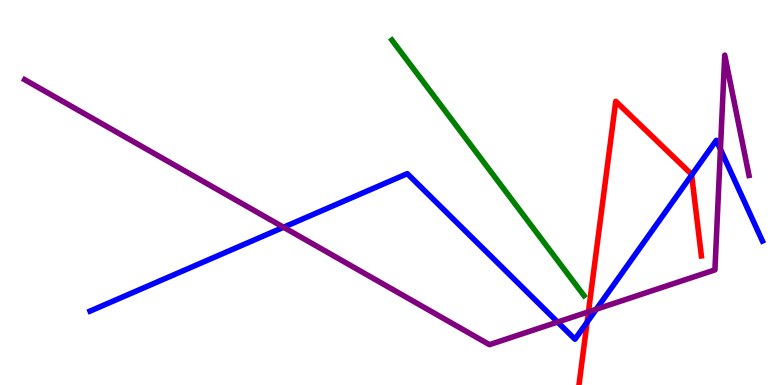[{'lines': ['blue', 'red'], 'intersections': [{'x': 7.58, 'y': 1.63}, {'x': 8.92, 'y': 5.45}]}, {'lines': ['green', 'red'], 'intersections': []}, {'lines': ['purple', 'red'], 'intersections': [{'x': 7.59, 'y': 1.9}]}, {'lines': ['blue', 'green'], 'intersections': []}, {'lines': ['blue', 'purple'], 'intersections': [{'x': 3.66, 'y': 4.1}, {'x': 7.19, 'y': 1.63}, {'x': 7.69, 'y': 1.97}, {'x': 9.3, 'y': 6.12}]}, {'lines': ['green', 'purple'], 'intersections': []}]